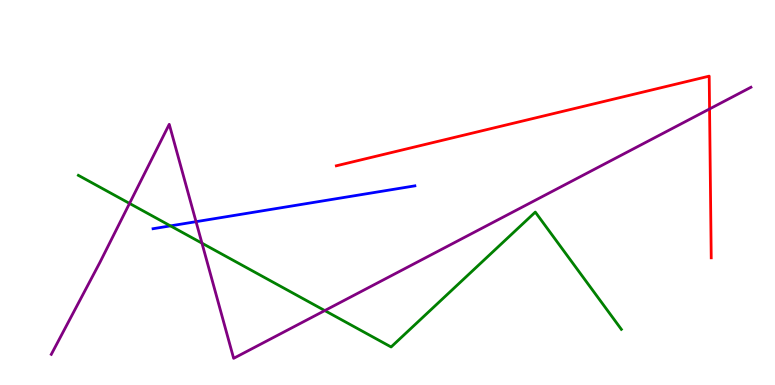[{'lines': ['blue', 'red'], 'intersections': []}, {'lines': ['green', 'red'], 'intersections': []}, {'lines': ['purple', 'red'], 'intersections': [{'x': 9.16, 'y': 7.17}]}, {'lines': ['blue', 'green'], 'intersections': [{'x': 2.2, 'y': 4.13}]}, {'lines': ['blue', 'purple'], 'intersections': [{'x': 2.53, 'y': 4.24}]}, {'lines': ['green', 'purple'], 'intersections': [{'x': 1.67, 'y': 4.72}, {'x': 2.61, 'y': 3.68}, {'x': 4.19, 'y': 1.93}]}]